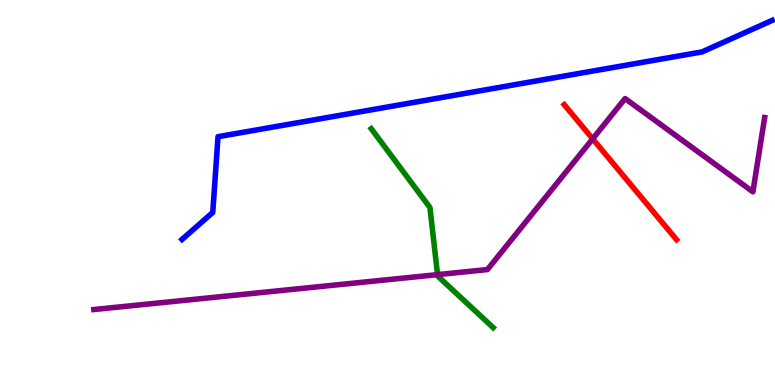[{'lines': ['blue', 'red'], 'intersections': []}, {'lines': ['green', 'red'], 'intersections': []}, {'lines': ['purple', 'red'], 'intersections': [{'x': 7.65, 'y': 6.39}]}, {'lines': ['blue', 'green'], 'intersections': []}, {'lines': ['blue', 'purple'], 'intersections': []}, {'lines': ['green', 'purple'], 'intersections': [{'x': 5.65, 'y': 2.87}]}]